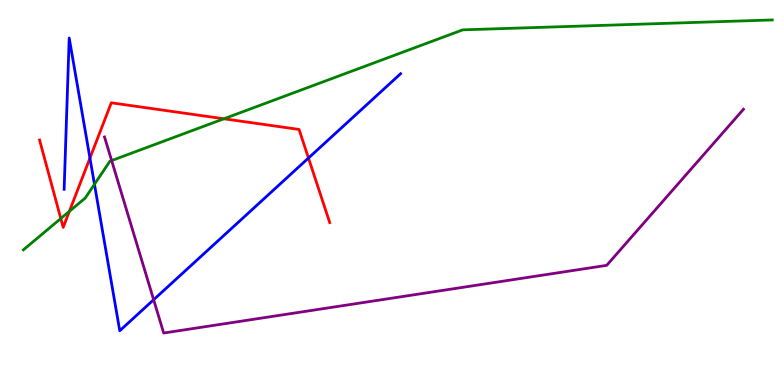[{'lines': ['blue', 'red'], 'intersections': [{'x': 1.16, 'y': 5.89}, {'x': 3.98, 'y': 5.9}]}, {'lines': ['green', 'red'], 'intersections': [{'x': 0.784, 'y': 4.32}, {'x': 0.895, 'y': 4.51}, {'x': 2.89, 'y': 6.91}]}, {'lines': ['purple', 'red'], 'intersections': []}, {'lines': ['blue', 'green'], 'intersections': [{'x': 1.22, 'y': 5.21}]}, {'lines': ['blue', 'purple'], 'intersections': [{'x': 1.98, 'y': 2.21}]}, {'lines': ['green', 'purple'], 'intersections': [{'x': 1.44, 'y': 5.83}]}]